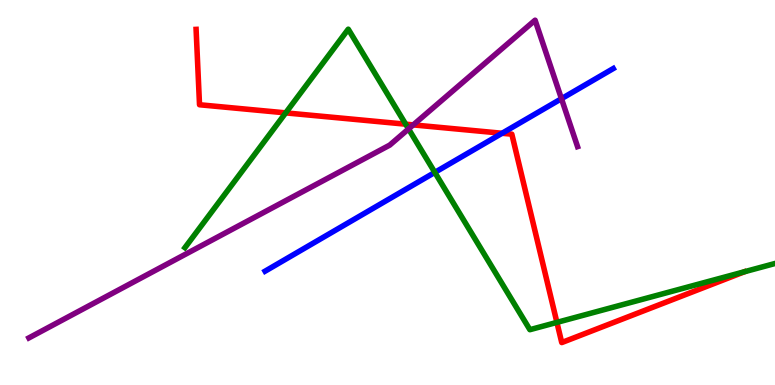[{'lines': ['blue', 'red'], 'intersections': [{'x': 6.48, 'y': 6.54}]}, {'lines': ['green', 'red'], 'intersections': [{'x': 3.69, 'y': 7.07}, {'x': 5.23, 'y': 6.77}, {'x': 7.19, 'y': 1.63}]}, {'lines': ['purple', 'red'], 'intersections': [{'x': 5.33, 'y': 6.76}]}, {'lines': ['blue', 'green'], 'intersections': [{'x': 5.61, 'y': 5.52}]}, {'lines': ['blue', 'purple'], 'intersections': [{'x': 7.24, 'y': 7.44}]}, {'lines': ['green', 'purple'], 'intersections': [{'x': 5.27, 'y': 6.65}]}]